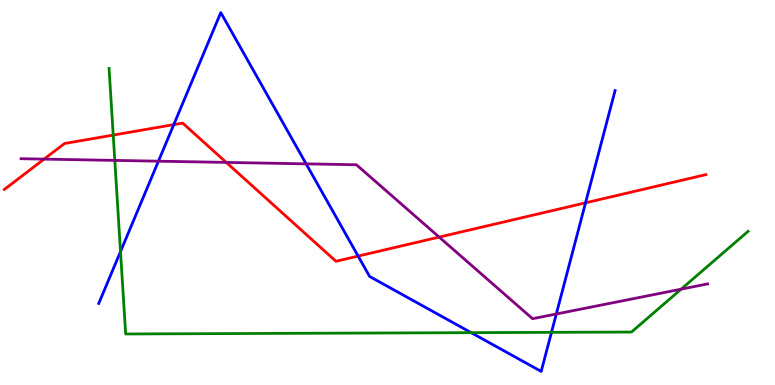[{'lines': ['blue', 'red'], 'intersections': [{'x': 2.24, 'y': 6.76}, {'x': 4.62, 'y': 3.35}, {'x': 7.56, 'y': 4.73}]}, {'lines': ['green', 'red'], 'intersections': [{'x': 1.46, 'y': 6.49}]}, {'lines': ['purple', 'red'], 'intersections': [{'x': 0.569, 'y': 5.87}, {'x': 2.92, 'y': 5.78}, {'x': 5.67, 'y': 3.84}]}, {'lines': ['blue', 'green'], 'intersections': [{'x': 1.55, 'y': 3.47}, {'x': 6.08, 'y': 1.36}, {'x': 7.12, 'y': 1.37}]}, {'lines': ['blue', 'purple'], 'intersections': [{'x': 2.04, 'y': 5.81}, {'x': 3.95, 'y': 5.74}, {'x': 7.18, 'y': 1.84}]}, {'lines': ['green', 'purple'], 'intersections': [{'x': 1.48, 'y': 5.83}, {'x': 8.79, 'y': 2.49}]}]